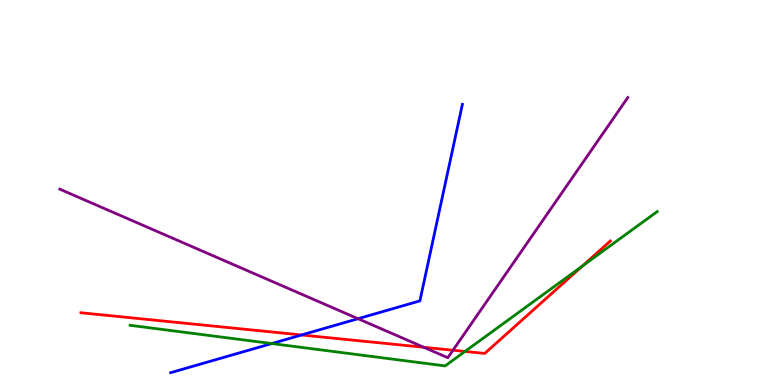[{'lines': ['blue', 'red'], 'intersections': [{'x': 3.89, 'y': 1.3}]}, {'lines': ['green', 'red'], 'intersections': [{'x': 6.0, 'y': 0.872}, {'x': 7.52, 'y': 3.09}]}, {'lines': ['purple', 'red'], 'intersections': [{'x': 5.47, 'y': 0.98}, {'x': 5.84, 'y': 0.903}]}, {'lines': ['blue', 'green'], 'intersections': [{'x': 3.51, 'y': 1.08}]}, {'lines': ['blue', 'purple'], 'intersections': [{'x': 4.62, 'y': 1.72}]}, {'lines': ['green', 'purple'], 'intersections': []}]